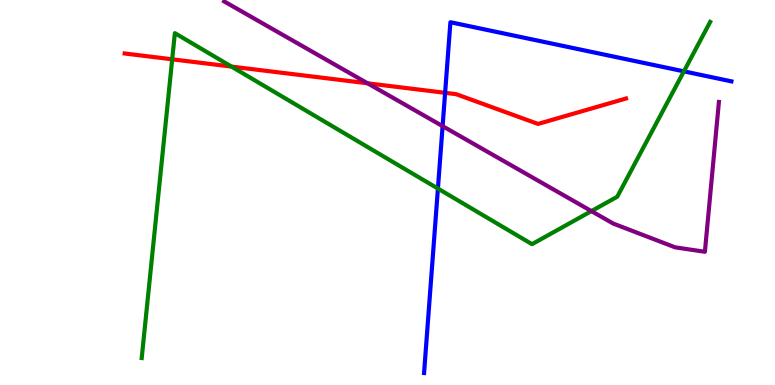[{'lines': ['blue', 'red'], 'intersections': [{'x': 5.74, 'y': 7.59}]}, {'lines': ['green', 'red'], 'intersections': [{'x': 2.22, 'y': 8.46}, {'x': 2.99, 'y': 8.27}]}, {'lines': ['purple', 'red'], 'intersections': [{'x': 4.74, 'y': 7.84}]}, {'lines': ['blue', 'green'], 'intersections': [{'x': 5.65, 'y': 5.1}, {'x': 8.82, 'y': 8.15}]}, {'lines': ['blue', 'purple'], 'intersections': [{'x': 5.71, 'y': 6.72}]}, {'lines': ['green', 'purple'], 'intersections': [{'x': 7.63, 'y': 4.52}]}]